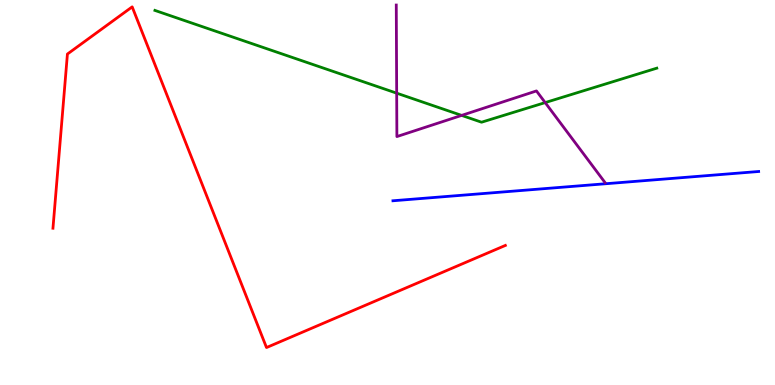[{'lines': ['blue', 'red'], 'intersections': []}, {'lines': ['green', 'red'], 'intersections': []}, {'lines': ['purple', 'red'], 'intersections': []}, {'lines': ['blue', 'green'], 'intersections': []}, {'lines': ['blue', 'purple'], 'intersections': []}, {'lines': ['green', 'purple'], 'intersections': [{'x': 5.12, 'y': 7.58}, {'x': 5.96, 'y': 7.0}, {'x': 7.03, 'y': 7.34}]}]